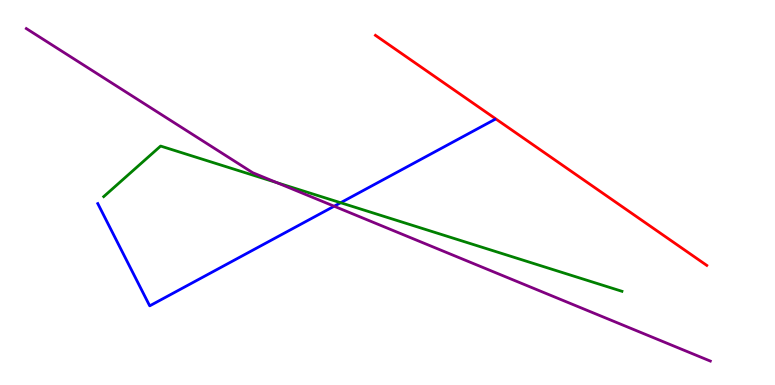[{'lines': ['blue', 'red'], 'intersections': []}, {'lines': ['green', 'red'], 'intersections': []}, {'lines': ['purple', 'red'], 'intersections': []}, {'lines': ['blue', 'green'], 'intersections': [{'x': 4.4, 'y': 4.73}]}, {'lines': ['blue', 'purple'], 'intersections': [{'x': 4.31, 'y': 4.64}]}, {'lines': ['green', 'purple'], 'intersections': [{'x': 3.57, 'y': 5.25}]}]